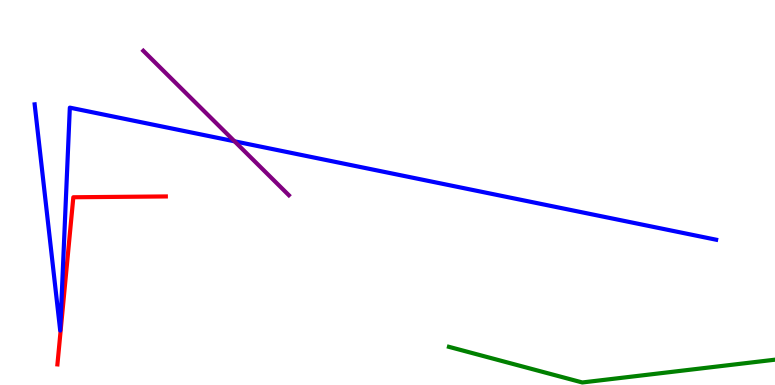[{'lines': ['blue', 'red'], 'intersections': []}, {'lines': ['green', 'red'], 'intersections': []}, {'lines': ['purple', 'red'], 'intersections': []}, {'lines': ['blue', 'green'], 'intersections': []}, {'lines': ['blue', 'purple'], 'intersections': [{'x': 3.03, 'y': 6.33}]}, {'lines': ['green', 'purple'], 'intersections': []}]